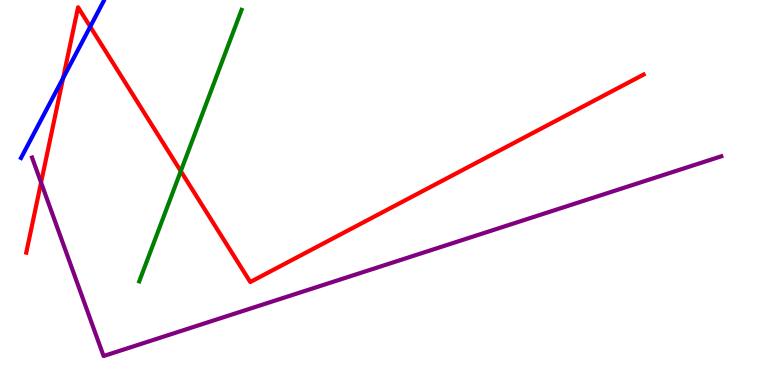[{'lines': ['blue', 'red'], 'intersections': [{'x': 0.814, 'y': 7.97}, {'x': 1.16, 'y': 9.31}]}, {'lines': ['green', 'red'], 'intersections': [{'x': 2.33, 'y': 5.55}]}, {'lines': ['purple', 'red'], 'intersections': [{'x': 0.53, 'y': 5.26}]}, {'lines': ['blue', 'green'], 'intersections': []}, {'lines': ['blue', 'purple'], 'intersections': []}, {'lines': ['green', 'purple'], 'intersections': []}]